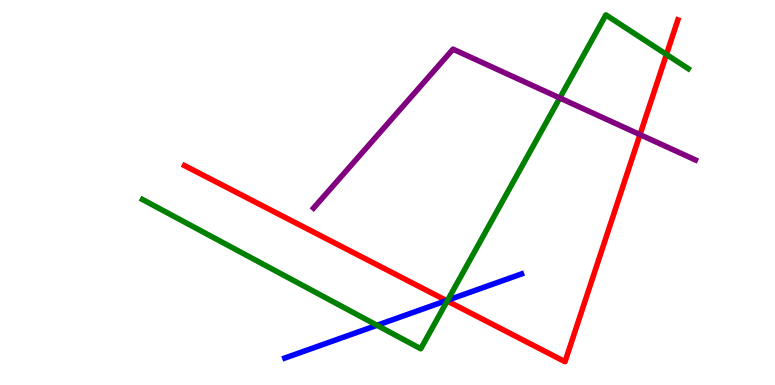[{'lines': ['blue', 'red'], 'intersections': [{'x': 5.76, 'y': 2.19}]}, {'lines': ['green', 'red'], 'intersections': [{'x': 5.77, 'y': 2.18}, {'x': 8.6, 'y': 8.59}]}, {'lines': ['purple', 'red'], 'intersections': [{'x': 8.26, 'y': 6.5}]}, {'lines': ['blue', 'green'], 'intersections': [{'x': 4.86, 'y': 1.55}, {'x': 5.78, 'y': 2.2}]}, {'lines': ['blue', 'purple'], 'intersections': []}, {'lines': ['green', 'purple'], 'intersections': [{'x': 7.22, 'y': 7.46}]}]